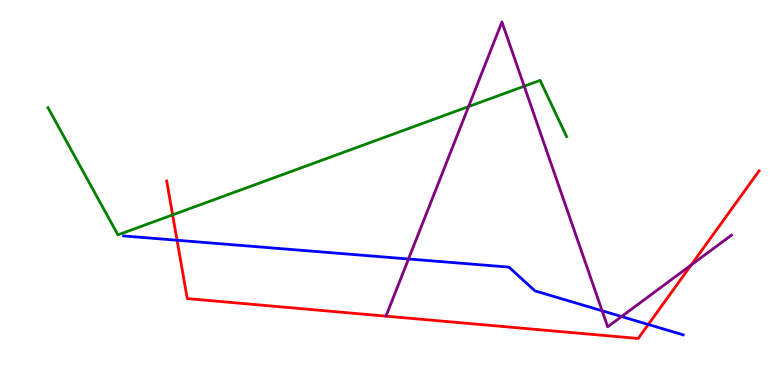[{'lines': ['blue', 'red'], 'intersections': [{'x': 2.28, 'y': 3.76}, {'x': 8.37, 'y': 1.57}]}, {'lines': ['green', 'red'], 'intersections': [{'x': 2.23, 'y': 4.42}]}, {'lines': ['purple', 'red'], 'intersections': [{'x': 8.92, 'y': 3.12}]}, {'lines': ['blue', 'green'], 'intersections': []}, {'lines': ['blue', 'purple'], 'intersections': [{'x': 5.27, 'y': 3.27}, {'x': 7.77, 'y': 1.93}, {'x': 8.02, 'y': 1.78}]}, {'lines': ['green', 'purple'], 'intersections': [{'x': 6.05, 'y': 7.23}, {'x': 6.76, 'y': 7.76}]}]